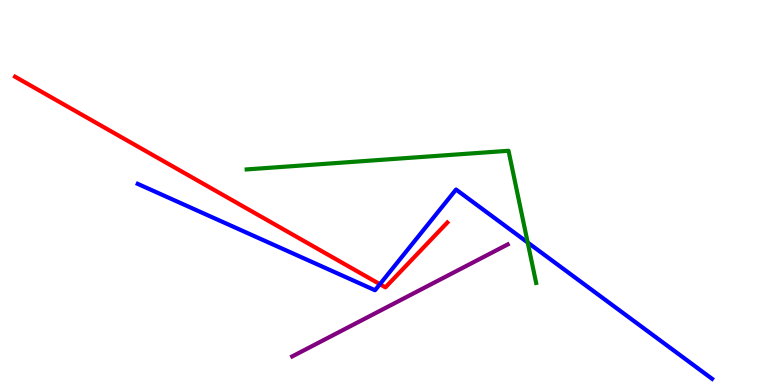[{'lines': ['blue', 'red'], 'intersections': [{'x': 4.9, 'y': 2.62}]}, {'lines': ['green', 'red'], 'intersections': []}, {'lines': ['purple', 'red'], 'intersections': []}, {'lines': ['blue', 'green'], 'intersections': [{'x': 6.81, 'y': 3.7}]}, {'lines': ['blue', 'purple'], 'intersections': []}, {'lines': ['green', 'purple'], 'intersections': []}]